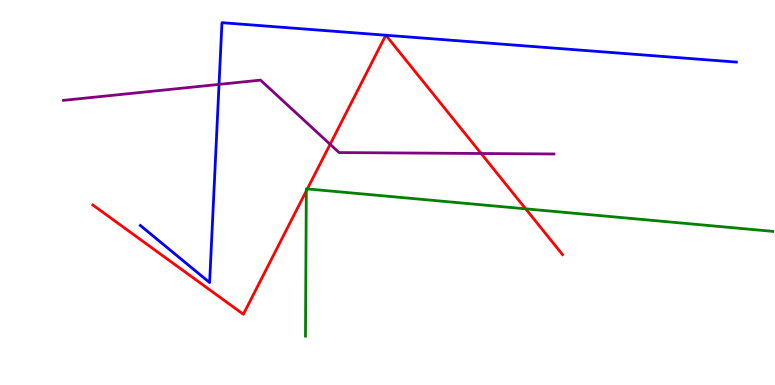[{'lines': ['blue', 'red'], 'intersections': [{'x': 4.98, 'y': 9.08}, {'x': 4.98, 'y': 9.08}]}, {'lines': ['green', 'red'], 'intersections': [{'x': 3.95, 'y': 5.04}, {'x': 3.97, 'y': 5.09}, {'x': 6.78, 'y': 4.58}]}, {'lines': ['purple', 'red'], 'intersections': [{'x': 4.26, 'y': 6.25}, {'x': 6.21, 'y': 6.01}]}, {'lines': ['blue', 'green'], 'intersections': []}, {'lines': ['blue', 'purple'], 'intersections': [{'x': 2.83, 'y': 7.81}]}, {'lines': ['green', 'purple'], 'intersections': []}]